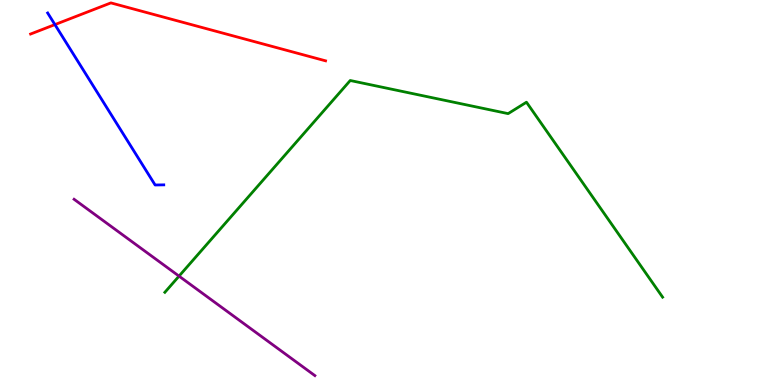[{'lines': ['blue', 'red'], 'intersections': [{'x': 0.709, 'y': 9.36}]}, {'lines': ['green', 'red'], 'intersections': []}, {'lines': ['purple', 'red'], 'intersections': []}, {'lines': ['blue', 'green'], 'intersections': []}, {'lines': ['blue', 'purple'], 'intersections': []}, {'lines': ['green', 'purple'], 'intersections': [{'x': 2.31, 'y': 2.83}]}]